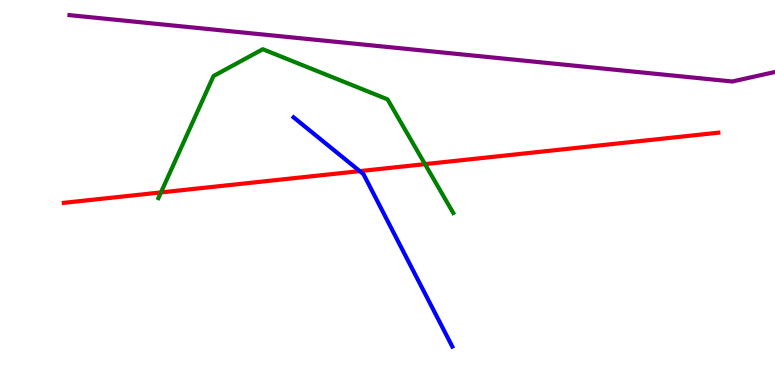[{'lines': ['blue', 'red'], 'intersections': [{'x': 4.64, 'y': 5.56}]}, {'lines': ['green', 'red'], 'intersections': [{'x': 2.08, 'y': 5.0}, {'x': 5.48, 'y': 5.74}]}, {'lines': ['purple', 'red'], 'intersections': []}, {'lines': ['blue', 'green'], 'intersections': []}, {'lines': ['blue', 'purple'], 'intersections': []}, {'lines': ['green', 'purple'], 'intersections': []}]